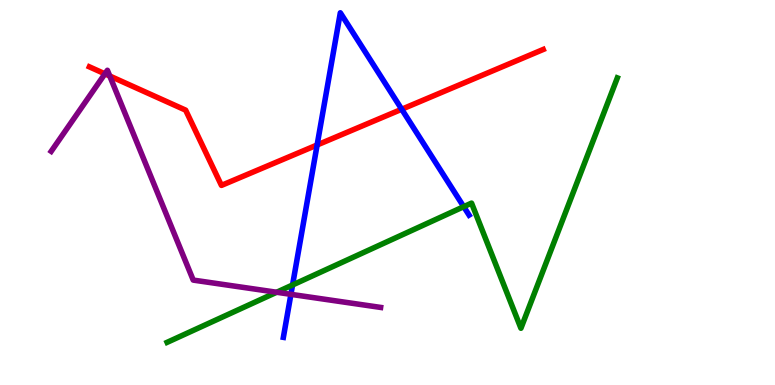[{'lines': ['blue', 'red'], 'intersections': [{'x': 4.09, 'y': 6.23}, {'x': 5.18, 'y': 7.16}]}, {'lines': ['green', 'red'], 'intersections': []}, {'lines': ['purple', 'red'], 'intersections': [{'x': 1.35, 'y': 8.08}, {'x': 1.42, 'y': 8.03}]}, {'lines': ['blue', 'green'], 'intersections': [{'x': 3.77, 'y': 2.6}, {'x': 5.98, 'y': 4.63}]}, {'lines': ['blue', 'purple'], 'intersections': [{'x': 3.75, 'y': 2.35}]}, {'lines': ['green', 'purple'], 'intersections': [{'x': 3.57, 'y': 2.41}]}]